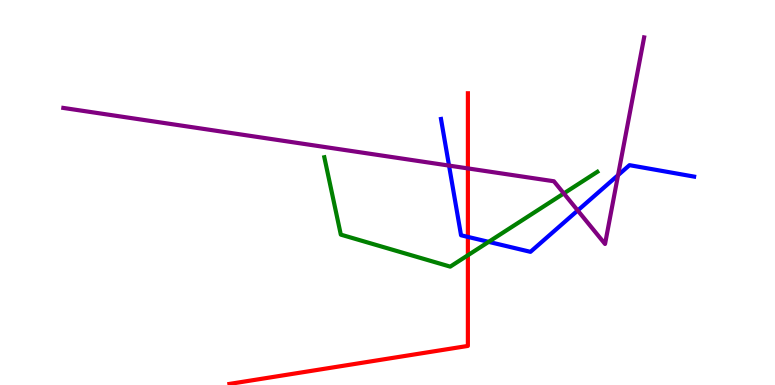[{'lines': ['blue', 'red'], 'intersections': [{'x': 6.04, 'y': 3.85}]}, {'lines': ['green', 'red'], 'intersections': [{'x': 6.04, 'y': 3.37}]}, {'lines': ['purple', 'red'], 'intersections': [{'x': 6.04, 'y': 5.63}]}, {'lines': ['blue', 'green'], 'intersections': [{'x': 6.31, 'y': 3.72}]}, {'lines': ['blue', 'purple'], 'intersections': [{'x': 5.79, 'y': 5.7}, {'x': 7.45, 'y': 4.53}, {'x': 7.97, 'y': 5.45}]}, {'lines': ['green', 'purple'], 'intersections': [{'x': 7.28, 'y': 4.98}]}]